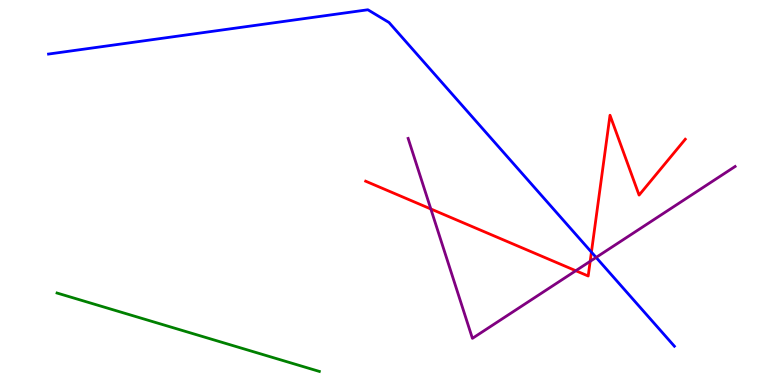[{'lines': ['blue', 'red'], 'intersections': [{'x': 7.63, 'y': 3.45}]}, {'lines': ['green', 'red'], 'intersections': []}, {'lines': ['purple', 'red'], 'intersections': [{'x': 5.56, 'y': 4.57}, {'x': 7.43, 'y': 2.97}, {'x': 7.62, 'y': 3.21}]}, {'lines': ['blue', 'green'], 'intersections': []}, {'lines': ['blue', 'purple'], 'intersections': [{'x': 7.69, 'y': 3.31}]}, {'lines': ['green', 'purple'], 'intersections': []}]